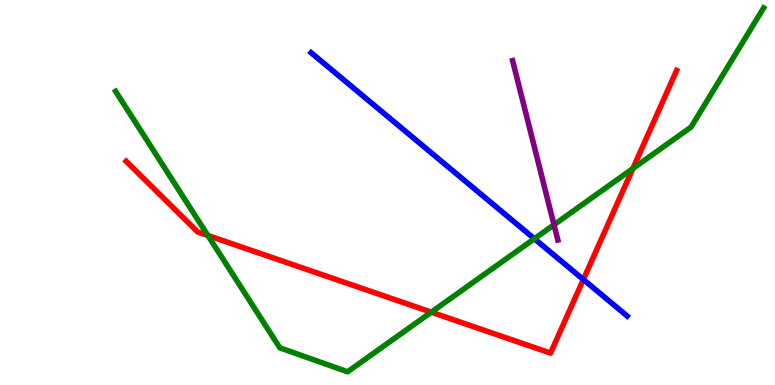[{'lines': ['blue', 'red'], 'intersections': [{'x': 7.53, 'y': 2.74}]}, {'lines': ['green', 'red'], 'intersections': [{'x': 2.68, 'y': 3.88}, {'x': 5.56, 'y': 1.89}, {'x': 8.17, 'y': 5.62}]}, {'lines': ['purple', 'red'], 'intersections': []}, {'lines': ['blue', 'green'], 'intersections': [{'x': 6.9, 'y': 3.8}]}, {'lines': ['blue', 'purple'], 'intersections': []}, {'lines': ['green', 'purple'], 'intersections': [{'x': 7.15, 'y': 4.16}]}]